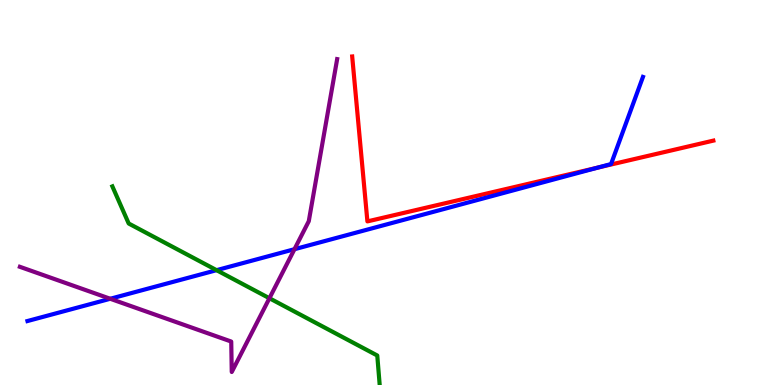[{'lines': ['blue', 'red'], 'intersections': [{'x': 7.72, 'y': 5.65}]}, {'lines': ['green', 'red'], 'intersections': []}, {'lines': ['purple', 'red'], 'intersections': []}, {'lines': ['blue', 'green'], 'intersections': [{'x': 2.79, 'y': 2.98}]}, {'lines': ['blue', 'purple'], 'intersections': [{'x': 1.42, 'y': 2.24}, {'x': 3.8, 'y': 3.53}]}, {'lines': ['green', 'purple'], 'intersections': [{'x': 3.48, 'y': 2.25}]}]